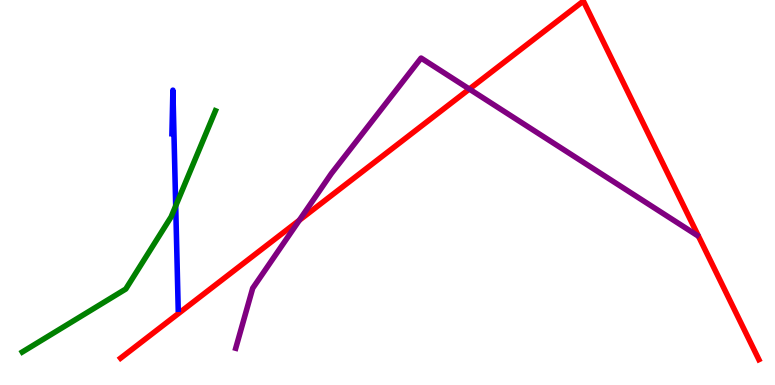[{'lines': ['blue', 'red'], 'intersections': []}, {'lines': ['green', 'red'], 'intersections': []}, {'lines': ['purple', 'red'], 'intersections': [{'x': 3.86, 'y': 4.28}, {'x': 6.06, 'y': 7.69}]}, {'lines': ['blue', 'green'], 'intersections': [{'x': 2.27, 'y': 4.65}]}, {'lines': ['blue', 'purple'], 'intersections': []}, {'lines': ['green', 'purple'], 'intersections': []}]